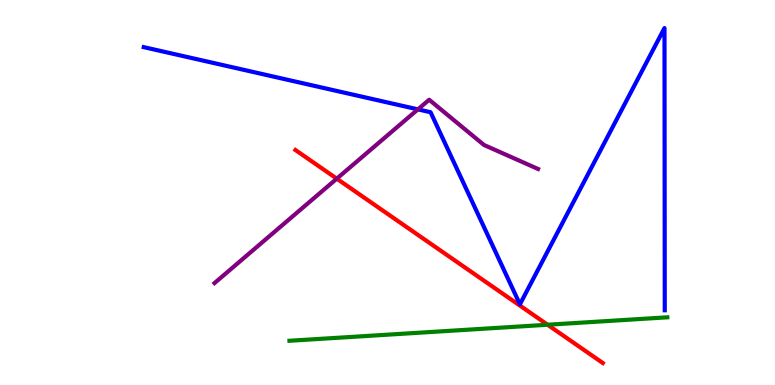[{'lines': ['blue', 'red'], 'intersections': []}, {'lines': ['green', 'red'], 'intersections': [{'x': 7.07, 'y': 1.57}]}, {'lines': ['purple', 'red'], 'intersections': [{'x': 4.35, 'y': 5.36}]}, {'lines': ['blue', 'green'], 'intersections': []}, {'lines': ['blue', 'purple'], 'intersections': [{'x': 5.39, 'y': 7.16}]}, {'lines': ['green', 'purple'], 'intersections': []}]